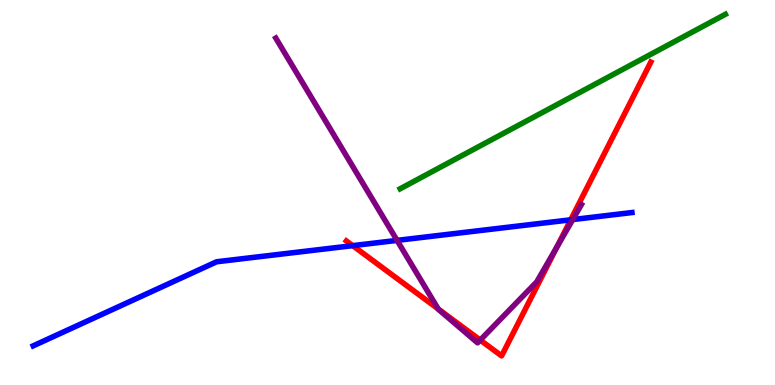[{'lines': ['blue', 'red'], 'intersections': [{'x': 4.55, 'y': 3.62}, {'x': 7.36, 'y': 4.29}]}, {'lines': ['green', 'red'], 'intersections': []}, {'lines': ['purple', 'red'], 'intersections': [{'x': 5.65, 'y': 1.98}, {'x': 6.2, 'y': 1.17}, {'x': 7.19, 'y': 3.59}]}, {'lines': ['blue', 'green'], 'intersections': []}, {'lines': ['blue', 'purple'], 'intersections': [{'x': 5.12, 'y': 3.76}, {'x': 7.39, 'y': 4.3}]}, {'lines': ['green', 'purple'], 'intersections': []}]